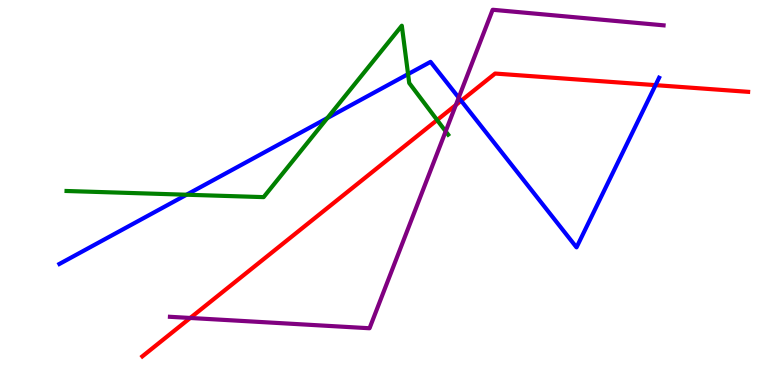[{'lines': ['blue', 'red'], 'intersections': [{'x': 5.95, 'y': 7.38}, {'x': 8.46, 'y': 7.79}]}, {'lines': ['green', 'red'], 'intersections': [{'x': 5.64, 'y': 6.88}]}, {'lines': ['purple', 'red'], 'intersections': [{'x': 2.45, 'y': 1.74}, {'x': 5.88, 'y': 7.27}]}, {'lines': ['blue', 'green'], 'intersections': [{'x': 2.41, 'y': 4.94}, {'x': 4.22, 'y': 6.93}, {'x': 5.27, 'y': 8.07}]}, {'lines': ['blue', 'purple'], 'intersections': [{'x': 5.92, 'y': 7.46}]}, {'lines': ['green', 'purple'], 'intersections': [{'x': 5.75, 'y': 6.59}]}]